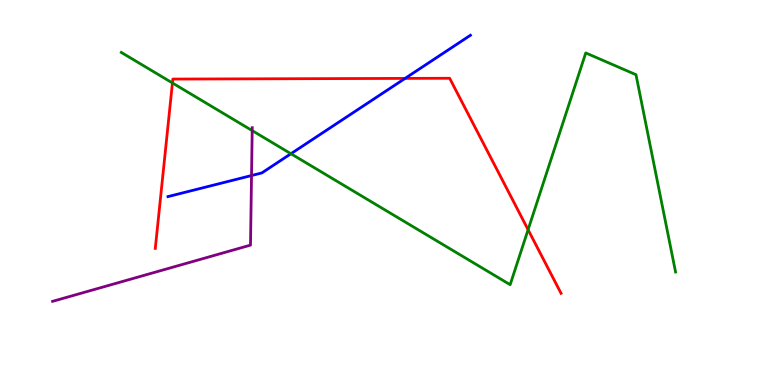[{'lines': ['blue', 'red'], 'intersections': [{'x': 5.23, 'y': 7.96}]}, {'lines': ['green', 'red'], 'intersections': [{'x': 2.22, 'y': 7.85}, {'x': 6.81, 'y': 4.03}]}, {'lines': ['purple', 'red'], 'intersections': []}, {'lines': ['blue', 'green'], 'intersections': [{'x': 3.75, 'y': 6.01}]}, {'lines': ['blue', 'purple'], 'intersections': [{'x': 3.25, 'y': 5.44}]}, {'lines': ['green', 'purple'], 'intersections': [{'x': 3.25, 'y': 6.61}]}]